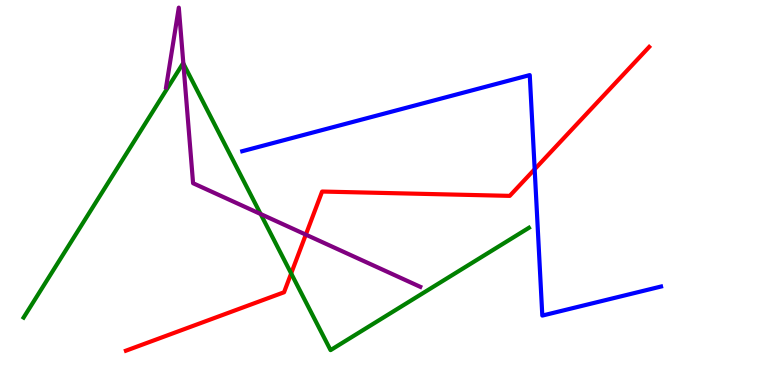[{'lines': ['blue', 'red'], 'intersections': [{'x': 6.9, 'y': 5.6}]}, {'lines': ['green', 'red'], 'intersections': [{'x': 3.76, 'y': 2.9}]}, {'lines': ['purple', 'red'], 'intersections': [{'x': 3.95, 'y': 3.91}]}, {'lines': ['blue', 'green'], 'intersections': []}, {'lines': ['blue', 'purple'], 'intersections': []}, {'lines': ['green', 'purple'], 'intersections': [{'x': 2.37, 'y': 8.35}, {'x': 3.36, 'y': 4.44}]}]